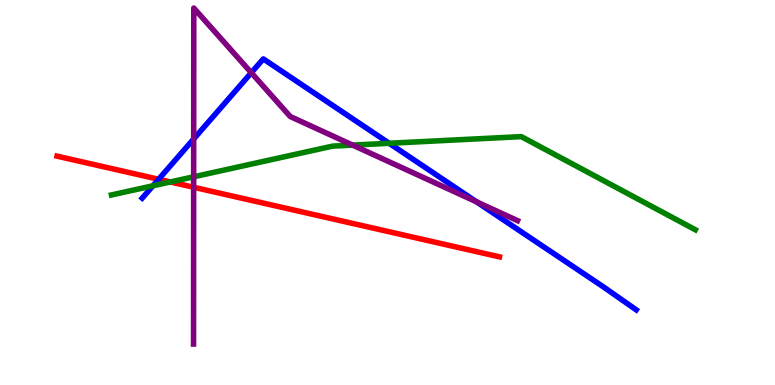[{'lines': ['blue', 'red'], 'intersections': [{'x': 2.05, 'y': 5.34}]}, {'lines': ['green', 'red'], 'intersections': [{'x': 2.2, 'y': 5.27}]}, {'lines': ['purple', 'red'], 'intersections': [{'x': 2.5, 'y': 5.14}]}, {'lines': ['blue', 'green'], 'intersections': [{'x': 1.97, 'y': 5.17}, {'x': 5.02, 'y': 6.28}]}, {'lines': ['blue', 'purple'], 'intersections': [{'x': 2.5, 'y': 6.39}, {'x': 3.24, 'y': 8.11}, {'x': 6.15, 'y': 4.76}]}, {'lines': ['green', 'purple'], 'intersections': [{'x': 2.5, 'y': 5.41}, {'x': 4.55, 'y': 6.23}]}]